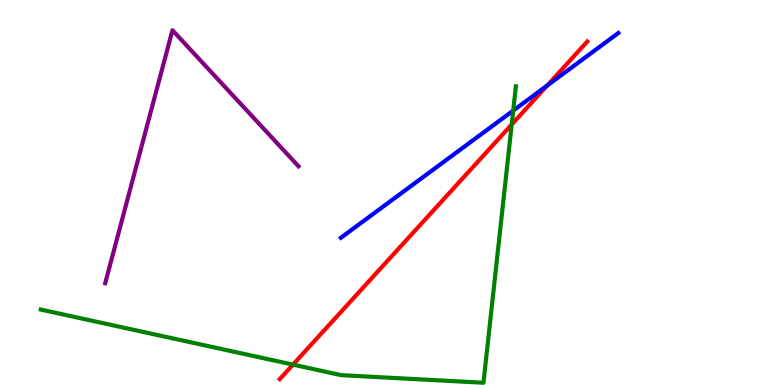[{'lines': ['blue', 'red'], 'intersections': [{'x': 7.06, 'y': 7.78}]}, {'lines': ['green', 'red'], 'intersections': [{'x': 3.78, 'y': 0.529}, {'x': 6.6, 'y': 6.77}]}, {'lines': ['purple', 'red'], 'intersections': []}, {'lines': ['blue', 'green'], 'intersections': [{'x': 6.62, 'y': 7.13}]}, {'lines': ['blue', 'purple'], 'intersections': []}, {'lines': ['green', 'purple'], 'intersections': []}]